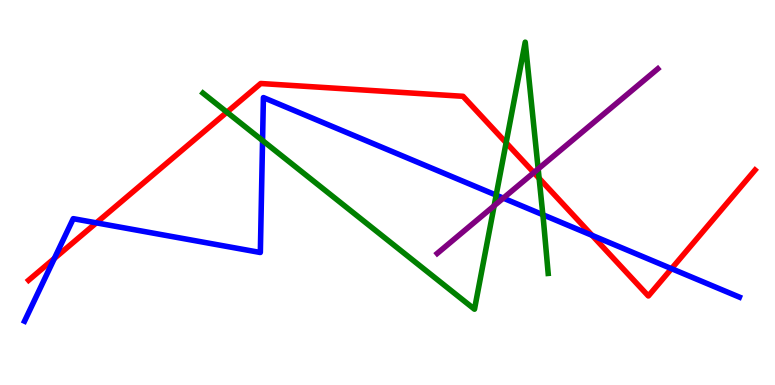[{'lines': ['blue', 'red'], 'intersections': [{'x': 0.702, 'y': 3.29}, {'x': 1.24, 'y': 4.21}, {'x': 7.64, 'y': 3.89}, {'x': 8.66, 'y': 3.02}]}, {'lines': ['green', 'red'], 'intersections': [{'x': 2.93, 'y': 7.09}, {'x': 6.53, 'y': 6.29}, {'x': 6.96, 'y': 5.37}]}, {'lines': ['purple', 'red'], 'intersections': [{'x': 6.89, 'y': 5.52}]}, {'lines': ['blue', 'green'], 'intersections': [{'x': 3.39, 'y': 6.35}, {'x': 6.4, 'y': 4.93}, {'x': 7.0, 'y': 4.42}]}, {'lines': ['blue', 'purple'], 'intersections': [{'x': 6.49, 'y': 4.85}]}, {'lines': ['green', 'purple'], 'intersections': [{'x': 6.38, 'y': 4.65}, {'x': 6.94, 'y': 5.61}]}]